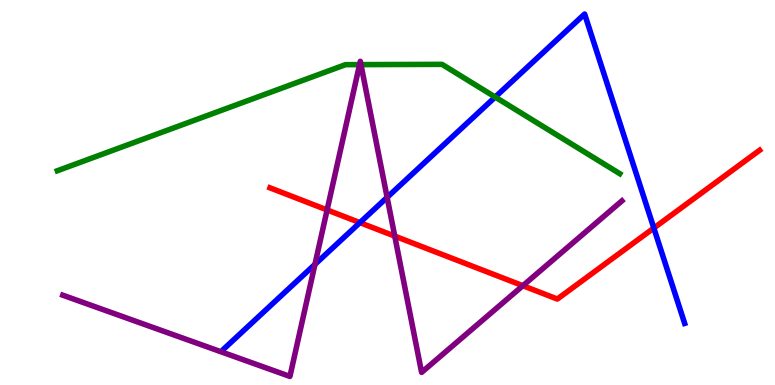[{'lines': ['blue', 'red'], 'intersections': [{'x': 4.64, 'y': 4.22}, {'x': 8.44, 'y': 4.08}]}, {'lines': ['green', 'red'], 'intersections': []}, {'lines': ['purple', 'red'], 'intersections': [{'x': 4.22, 'y': 4.55}, {'x': 5.09, 'y': 3.87}, {'x': 6.75, 'y': 2.58}]}, {'lines': ['blue', 'green'], 'intersections': [{'x': 6.39, 'y': 7.48}]}, {'lines': ['blue', 'purple'], 'intersections': [{'x': 4.06, 'y': 3.13}, {'x': 5.0, 'y': 4.87}]}, {'lines': ['green', 'purple'], 'intersections': [{'x': 4.64, 'y': 8.32}, {'x': 4.66, 'y': 8.32}]}]